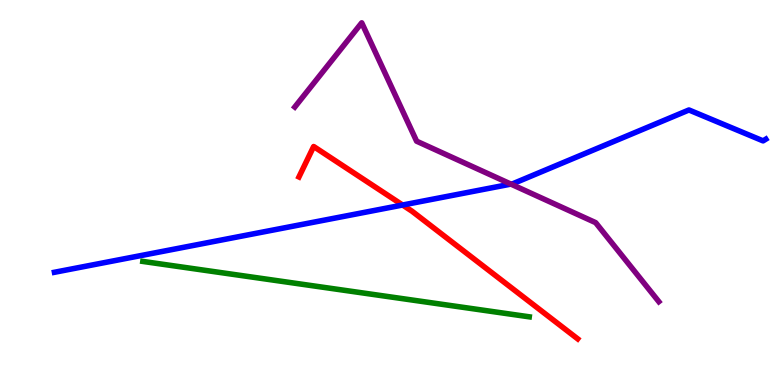[{'lines': ['blue', 'red'], 'intersections': [{'x': 5.19, 'y': 4.67}]}, {'lines': ['green', 'red'], 'intersections': []}, {'lines': ['purple', 'red'], 'intersections': []}, {'lines': ['blue', 'green'], 'intersections': []}, {'lines': ['blue', 'purple'], 'intersections': [{'x': 6.59, 'y': 5.22}]}, {'lines': ['green', 'purple'], 'intersections': []}]